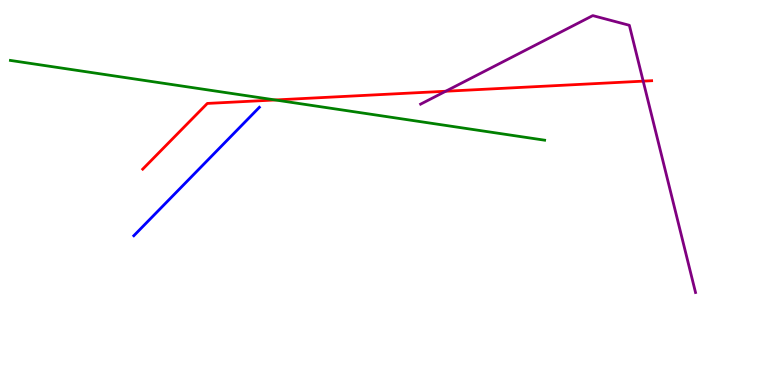[{'lines': ['blue', 'red'], 'intersections': []}, {'lines': ['green', 'red'], 'intersections': [{'x': 3.55, 'y': 7.4}]}, {'lines': ['purple', 'red'], 'intersections': [{'x': 5.75, 'y': 7.63}, {'x': 8.3, 'y': 7.89}]}, {'lines': ['blue', 'green'], 'intersections': []}, {'lines': ['blue', 'purple'], 'intersections': []}, {'lines': ['green', 'purple'], 'intersections': []}]